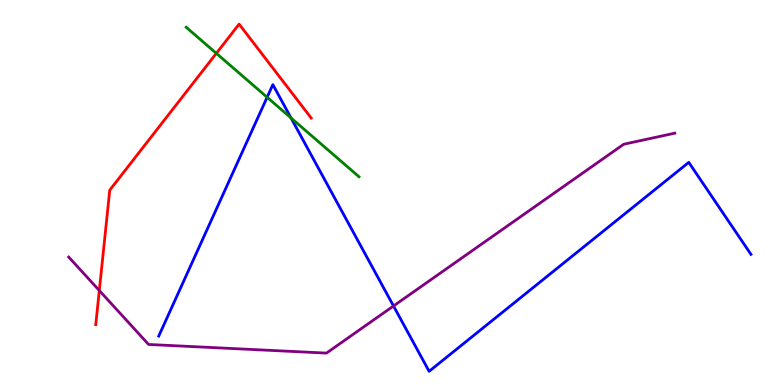[{'lines': ['blue', 'red'], 'intersections': []}, {'lines': ['green', 'red'], 'intersections': [{'x': 2.79, 'y': 8.61}]}, {'lines': ['purple', 'red'], 'intersections': [{'x': 1.28, 'y': 2.45}]}, {'lines': ['blue', 'green'], 'intersections': [{'x': 3.45, 'y': 7.47}, {'x': 3.76, 'y': 6.94}]}, {'lines': ['blue', 'purple'], 'intersections': [{'x': 5.08, 'y': 2.05}]}, {'lines': ['green', 'purple'], 'intersections': []}]